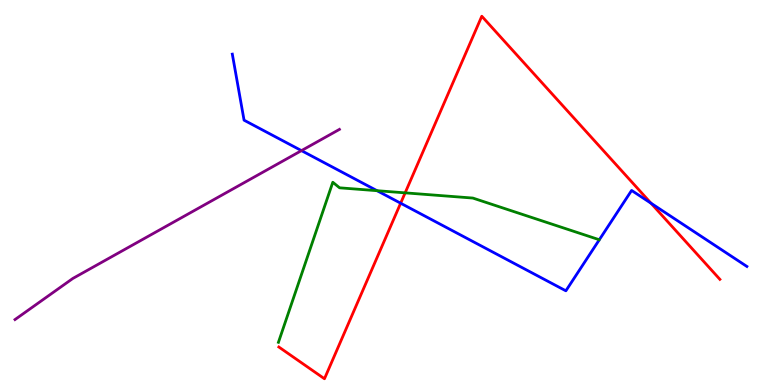[{'lines': ['blue', 'red'], 'intersections': [{'x': 5.17, 'y': 4.72}, {'x': 8.4, 'y': 4.72}]}, {'lines': ['green', 'red'], 'intersections': [{'x': 5.23, 'y': 4.99}]}, {'lines': ['purple', 'red'], 'intersections': []}, {'lines': ['blue', 'green'], 'intersections': [{'x': 4.87, 'y': 5.05}]}, {'lines': ['blue', 'purple'], 'intersections': [{'x': 3.89, 'y': 6.09}]}, {'lines': ['green', 'purple'], 'intersections': []}]